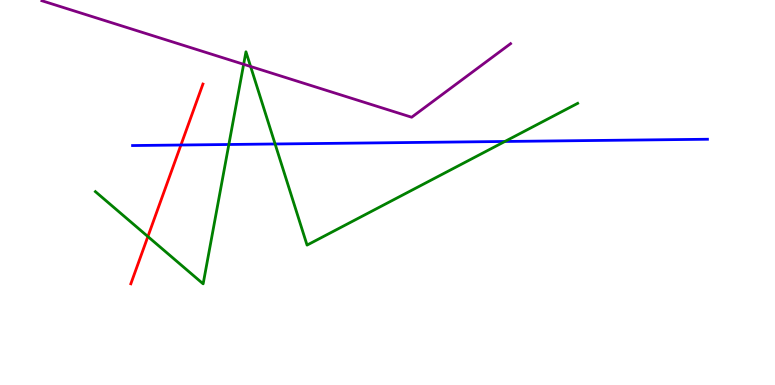[{'lines': ['blue', 'red'], 'intersections': [{'x': 2.33, 'y': 6.23}]}, {'lines': ['green', 'red'], 'intersections': [{'x': 1.91, 'y': 3.86}]}, {'lines': ['purple', 'red'], 'intersections': []}, {'lines': ['blue', 'green'], 'intersections': [{'x': 2.95, 'y': 6.25}, {'x': 3.55, 'y': 6.26}, {'x': 6.51, 'y': 6.33}]}, {'lines': ['blue', 'purple'], 'intersections': []}, {'lines': ['green', 'purple'], 'intersections': [{'x': 3.14, 'y': 8.33}, {'x': 3.23, 'y': 8.27}]}]